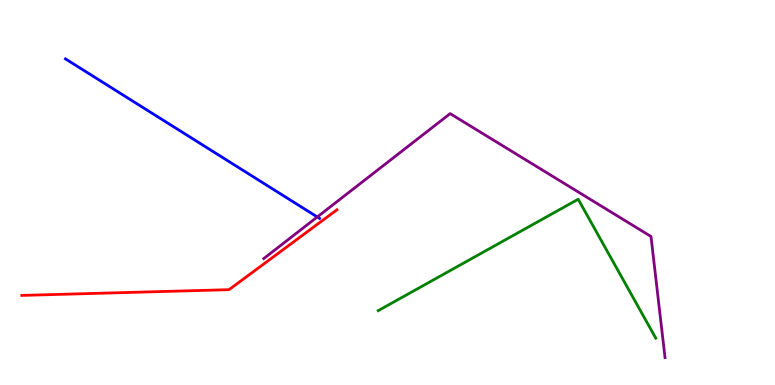[{'lines': ['blue', 'red'], 'intersections': []}, {'lines': ['green', 'red'], 'intersections': []}, {'lines': ['purple', 'red'], 'intersections': []}, {'lines': ['blue', 'green'], 'intersections': []}, {'lines': ['blue', 'purple'], 'intersections': [{'x': 4.09, 'y': 4.36}]}, {'lines': ['green', 'purple'], 'intersections': []}]